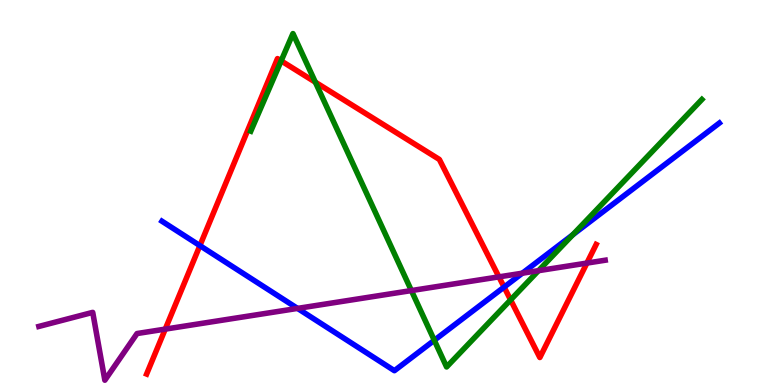[{'lines': ['blue', 'red'], 'intersections': [{'x': 2.58, 'y': 3.62}, {'x': 6.5, 'y': 2.54}]}, {'lines': ['green', 'red'], 'intersections': [{'x': 3.63, 'y': 8.42}, {'x': 4.07, 'y': 7.87}, {'x': 6.59, 'y': 2.21}]}, {'lines': ['purple', 'red'], 'intersections': [{'x': 2.13, 'y': 1.45}, {'x': 6.44, 'y': 2.81}, {'x': 7.57, 'y': 3.17}]}, {'lines': ['blue', 'green'], 'intersections': [{'x': 5.6, 'y': 1.16}, {'x': 7.39, 'y': 3.9}]}, {'lines': ['blue', 'purple'], 'intersections': [{'x': 3.84, 'y': 1.99}, {'x': 6.74, 'y': 2.9}]}, {'lines': ['green', 'purple'], 'intersections': [{'x': 5.31, 'y': 2.45}, {'x': 6.95, 'y': 2.97}]}]